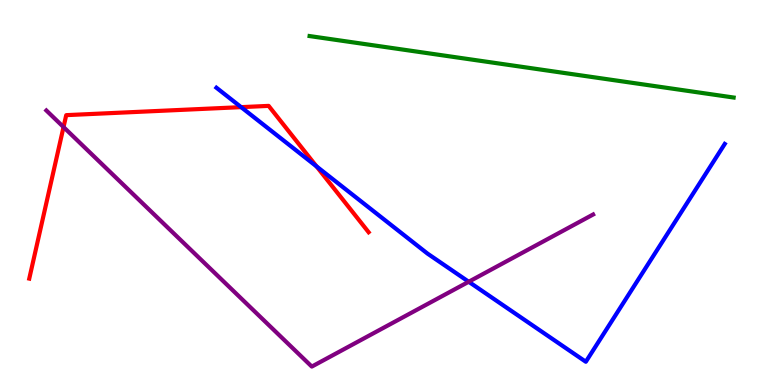[{'lines': ['blue', 'red'], 'intersections': [{'x': 3.11, 'y': 7.22}, {'x': 4.08, 'y': 5.68}]}, {'lines': ['green', 'red'], 'intersections': []}, {'lines': ['purple', 'red'], 'intersections': [{'x': 0.82, 'y': 6.7}]}, {'lines': ['blue', 'green'], 'intersections': []}, {'lines': ['blue', 'purple'], 'intersections': [{'x': 6.05, 'y': 2.68}]}, {'lines': ['green', 'purple'], 'intersections': []}]